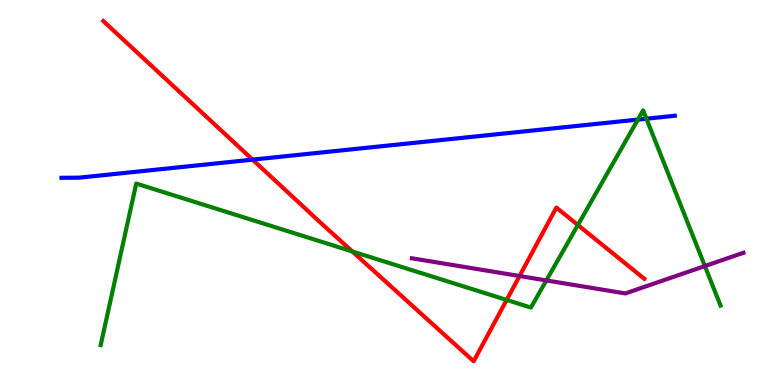[{'lines': ['blue', 'red'], 'intersections': [{'x': 3.26, 'y': 5.85}]}, {'lines': ['green', 'red'], 'intersections': [{'x': 4.55, 'y': 3.47}, {'x': 6.54, 'y': 2.21}, {'x': 7.46, 'y': 4.16}]}, {'lines': ['purple', 'red'], 'intersections': [{'x': 6.7, 'y': 2.83}]}, {'lines': ['blue', 'green'], 'intersections': [{'x': 8.23, 'y': 6.89}, {'x': 8.34, 'y': 6.92}]}, {'lines': ['blue', 'purple'], 'intersections': []}, {'lines': ['green', 'purple'], 'intersections': [{'x': 7.05, 'y': 2.72}, {'x': 9.1, 'y': 3.09}]}]